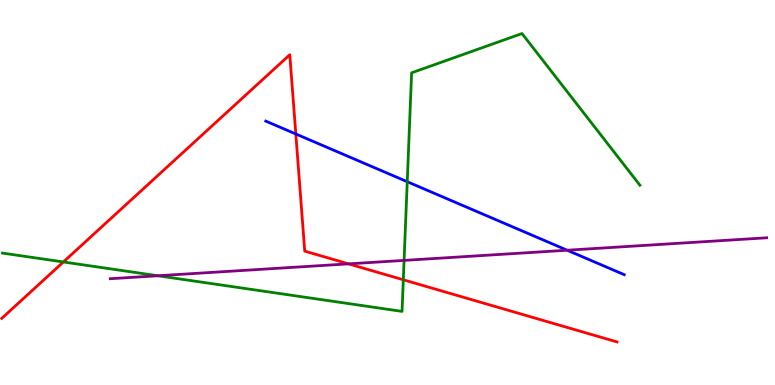[{'lines': ['blue', 'red'], 'intersections': [{'x': 3.82, 'y': 6.52}]}, {'lines': ['green', 'red'], 'intersections': [{'x': 0.818, 'y': 3.2}, {'x': 5.2, 'y': 2.73}]}, {'lines': ['purple', 'red'], 'intersections': [{'x': 4.5, 'y': 3.15}]}, {'lines': ['blue', 'green'], 'intersections': [{'x': 5.25, 'y': 5.28}]}, {'lines': ['blue', 'purple'], 'intersections': [{'x': 7.32, 'y': 3.5}]}, {'lines': ['green', 'purple'], 'intersections': [{'x': 2.04, 'y': 2.84}, {'x': 5.21, 'y': 3.24}]}]